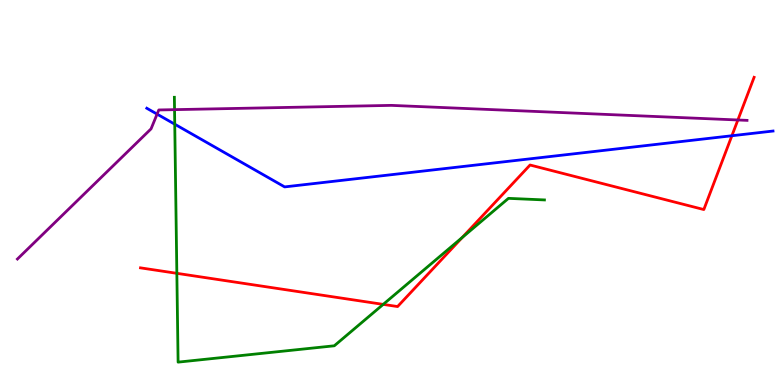[{'lines': ['blue', 'red'], 'intersections': [{'x': 9.44, 'y': 6.47}]}, {'lines': ['green', 'red'], 'intersections': [{'x': 2.28, 'y': 2.9}, {'x': 4.94, 'y': 2.09}, {'x': 5.96, 'y': 3.83}]}, {'lines': ['purple', 'red'], 'intersections': [{'x': 9.52, 'y': 6.88}]}, {'lines': ['blue', 'green'], 'intersections': [{'x': 2.25, 'y': 6.77}]}, {'lines': ['blue', 'purple'], 'intersections': [{'x': 2.03, 'y': 7.04}]}, {'lines': ['green', 'purple'], 'intersections': [{'x': 2.25, 'y': 7.15}]}]